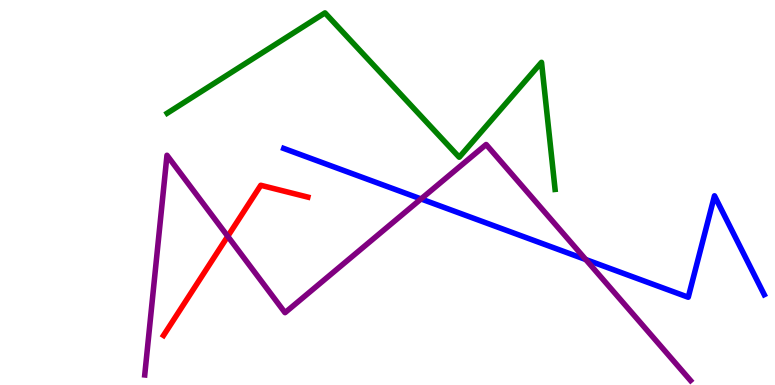[{'lines': ['blue', 'red'], 'intersections': []}, {'lines': ['green', 'red'], 'intersections': []}, {'lines': ['purple', 'red'], 'intersections': [{'x': 2.94, 'y': 3.86}]}, {'lines': ['blue', 'green'], 'intersections': []}, {'lines': ['blue', 'purple'], 'intersections': [{'x': 5.43, 'y': 4.83}, {'x': 7.56, 'y': 3.26}]}, {'lines': ['green', 'purple'], 'intersections': []}]